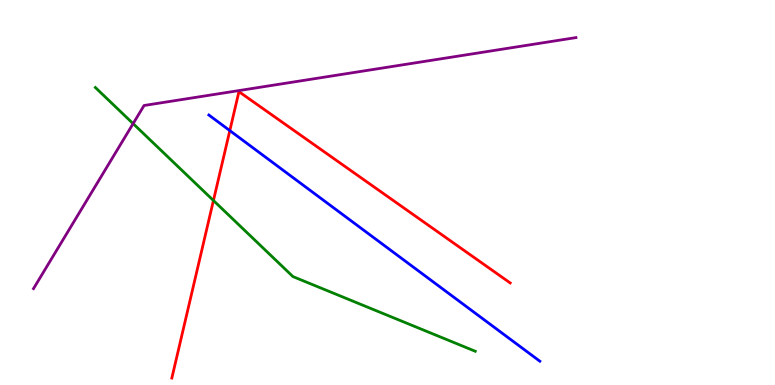[{'lines': ['blue', 'red'], 'intersections': [{'x': 2.97, 'y': 6.61}]}, {'lines': ['green', 'red'], 'intersections': [{'x': 2.75, 'y': 4.79}]}, {'lines': ['purple', 'red'], 'intersections': []}, {'lines': ['blue', 'green'], 'intersections': []}, {'lines': ['blue', 'purple'], 'intersections': []}, {'lines': ['green', 'purple'], 'intersections': [{'x': 1.72, 'y': 6.79}]}]